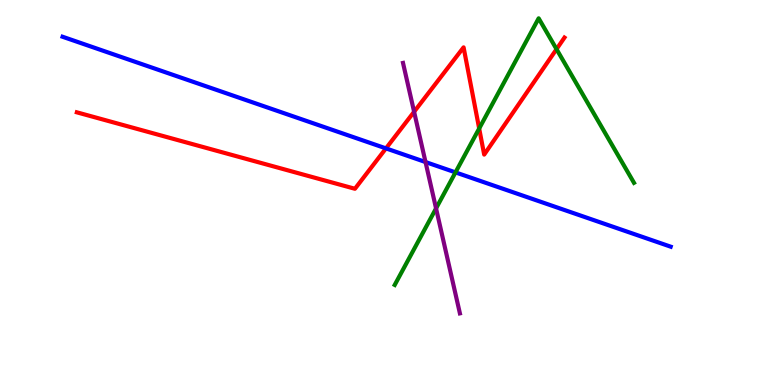[{'lines': ['blue', 'red'], 'intersections': [{'x': 4.98, 'y': 6.15}]}, {'lines': ['green', 'red'], 'intersections': [{'x': 6.18, 'y': 6.66}, {'x': 7.18, 'y': 8.72}]}, {'lines': ['purple', 'red'], 'intersections': [{'x': 5.34, 'y': 7.1}]}, {'lines': ['blue', 'green'], 'intersections': [{'x': 5.88, 'y': 5.52}]}, {'lines': ['blue', 'purple'], 'intersections': [{'x': 5.49, 'y': 5.79}]}, {'lines': ['green', 'purple'], 'intersections': [{'x': 5.63, 'y': 4.59}]}]